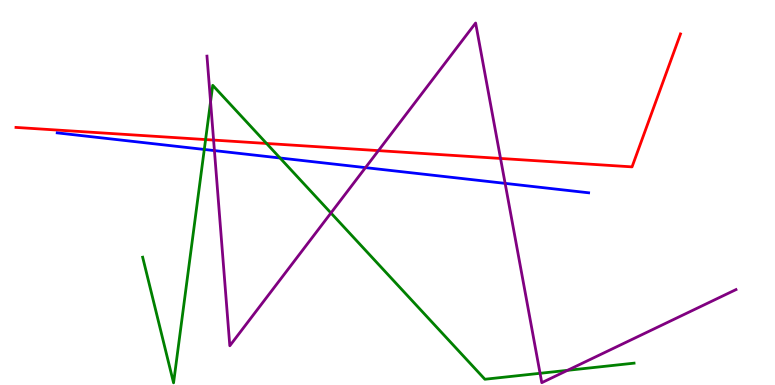[{'lines': ['blue', 'red'], 'intersections': []}, {'lines': ['green', 'red'], 'intersections': [{'x': 2.65, 'y': 6.38}, {'x': 3.44, 'y': 6.27}]}, {'lines': ['purple', 'red'], 'intersections': [{'x': 2.76, 'y': 6.36}, {'x': 4.88, 'y': 6.09}, {'x': 6.46, 'y': 5.88}]}, {'lines': ['blue', 'green'], 'intersections': [{'x': 2.64, 'y': 6.12}, {'x': 3.61, 'y': 5.9}]}, {'lines': ['blue', 'purple'], 'intersections': [{'x': 2.77, 'y': 6.09}, {'x': 4.72, 'y': 5.65}, {'x': 6.52, 'y': 5.24}]}, {'lines': ['green', 'purple'], 'intersections': [{'x': 2.72, 'y': 7.36}, {'x': 4.27, 'y': 4.47}, {'x': 6.97, 'y': 0.304}, {'x': 7.32, 'y': 0.381}]}]